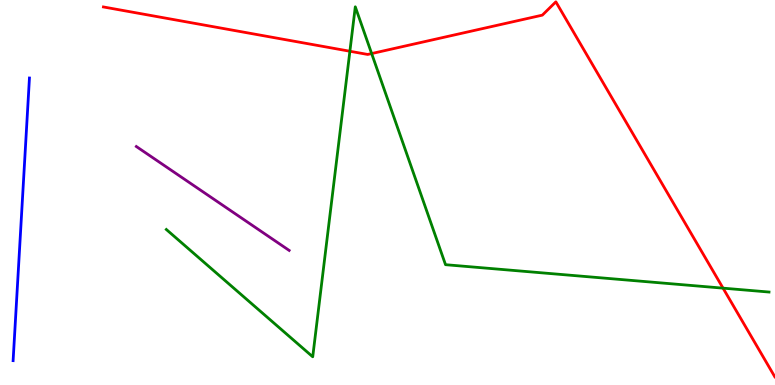[{'lines': ['blue', 'red'], 'intersections': []}, {'lines': ['green', 'red'], 'intersections': [{'x': 4.51, 'y': 8.67}, {'x': 4.8, 'y': 8.61}, {'x': 9.33, 'y': 2.52}]}, {'lines': ['purple', 'red'], 'intersections': []}, {'lines': ['blue', 'green'], 'intersections': []}, {'lines': ['blue', 'purple'], 'intersections': []}, {'lines': ['green', 'purple'], 'intersections': []}]